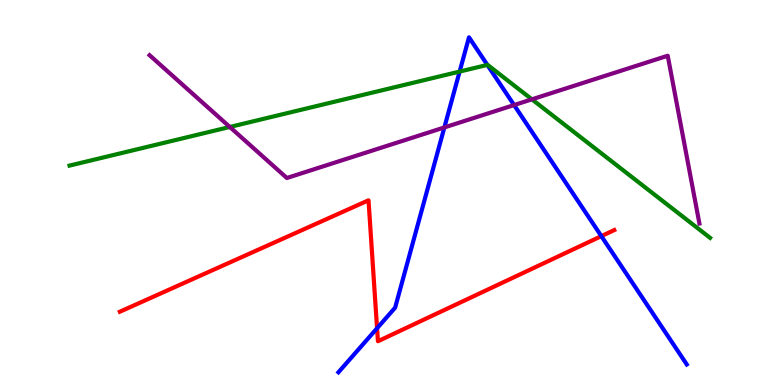[{'lines': ['blue', 'red'], 'intersections': [{'x': 4.87, 'y': 1.47}, {'x': 7.76, 'y': 3.87}]}, {'lines': ['green', 'red'], 'intersections': []}, {'lines': ['purple', 'red'], 'intersections': []}, {'lines': ['blue', 'green'], 'intersections': [{'x': 5.93, 'y': 8.14}, {'x': 6.29, 'y': 8.31}]}, {'lines': ['blue', 'purple'], 'intersections': [{'x': 5.73, 'y': 6.69}, {'x': 6.63, 'y': 7.27}]}, {'lines': ['green', 'purple'], 'intersections': [{'x': 2.97, 'y': 6.7}, {'x': 6.86, 'y': 7.42}]}]